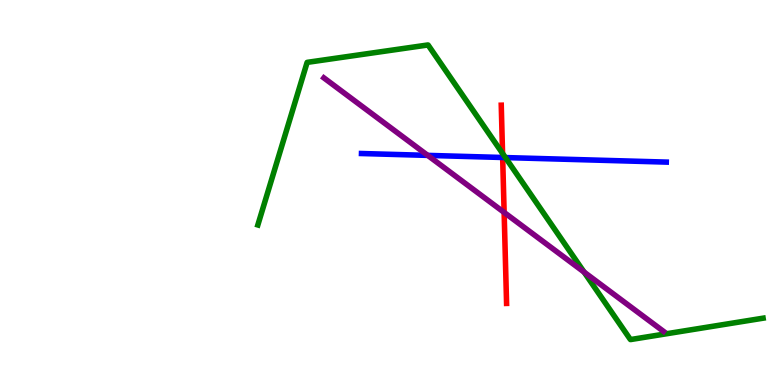[{'lines': ['blue', 'red'], 'intersections': [{'x': 6.49, 'y': 5.91}]}, {'lines': ['green', 'red'], 'intersections': [{'x': 6.48, 'y': 6.02}]}, {'lines': ['purple', 'red'], 'intersections': [{'x': 6.5, 'y': 4.48}]}, {'lines': ['blue', 'green'], 'intersections': [{'x': 6.52, 'y': 5.91}]}, {'lines': ['blue', 'purple'], 'intersections': [{'x': 5.52, 'y': 5.96}]}, {'lines': ['green', 'purple'], 'intersections': [{'x': 7.54, 'y': 2.93}]}]